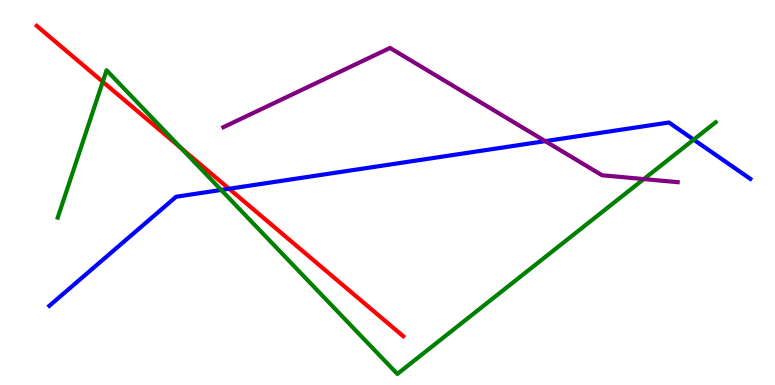[{'lines': ['blue', 'red'], 'intersections': [{'x': 2.96, 'y': 5.1}]}, {'lines': ['green', 'red'], 'intersections': [{'x': 1.33, 'y': 7.88}, {'x': 2.34, 'y': 6.15}]}, {'lines': ['purple', 'red'], 'intersections': []}, {'lines': ['blue', 'green'], 'intersections': [{'x': 2.85, 'y': 5.07}, {'x': 8.95, 'y': 6.37}]}, {'lines': ['blue', 'purple'], 'intersections': [{'x': 7.04, 'y': 6.33}]}, {'lines': ['green', 'purple'], 'intersections': [{'x': 8.31, 'y': 5.35}]}]